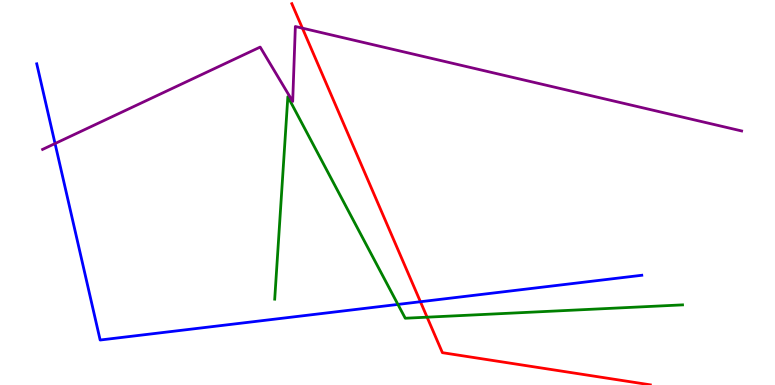[{'lines': ['blue', 'red'], 'intersections': [{'x': 5.42, 'y': 2.16}]}, {'lines': ['green', 'red'], 'intersections': [{'x': 5.51, 'y': 1.76}]}, {'lines': ['purple', 'red'], 'intersections': [{'x': 3.9, 'y': 9.27}]}, {'lines': ['blue', 'green'], 'intersections': [{'x': 5.13, 'y': 2.09}]}, {'lines': ['blue', 'purple'], 'intersections': [{'x': 0.71, 'y': 6.27}]}, {'lines': ['green', 'purple'], 'intersections': []}]